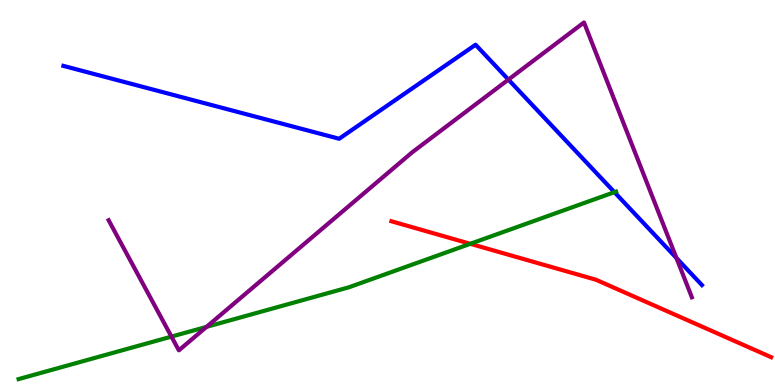[{'lines': ['blue', 'red'], 'intersections': []}, {'lines': ['green', 'red'], 'intersections': [{'x': 6.07, 'y': 3.67}]}, {'lines': ['purple', 'red'], 'intersections': []}, {'lines': ['blue', 'green'], 'intersections': [{'x': 7.93, 'y': 5.01}]}, {'lines': ['blue', 'purple'], 'intersections': [{'x': 6.56, 'y': 7.93}, {'x': 8.73, 'y': 3.3}]}, {'lines': ['green', 'purple'], 'intersections': [{'x': 2.21, 'y': 1.26}, {'x': 2.67, 'y': 1.51}]}]